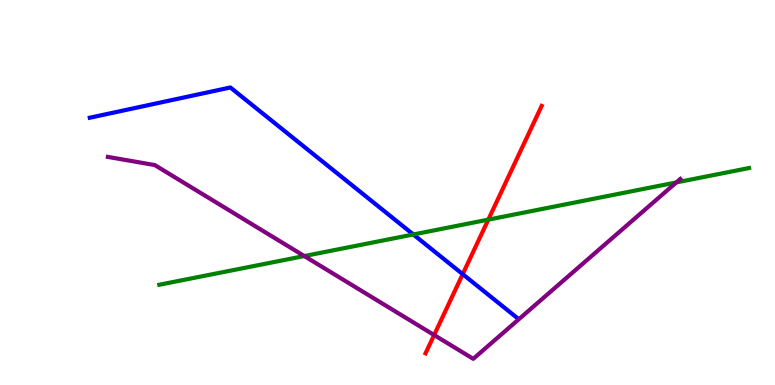[{'lines': ['blue', 'red'], 'intersections': [{'x': 5.97, 'y': 2.88}]}, {'lines': ['green', 'red'], 'intersections': [{'x': 6.3, 'y': 4.3}]}, {'lines': ['purple', 'red'], 'intersections': [{'x': 5.6, 'y': 1.3}]}, {'lines': ['blue', 'green'], 'intersections': [{'x': 5.33, 'y': 3.91}]}, {'lines': ['blue', 'purple'], 'intersections': []}, {'lines': ['green', 'purple'], 'intersections': [{'x': 3.93, 'y': 3.35}, {'x': 8.73, 'y': 5.26}]}]